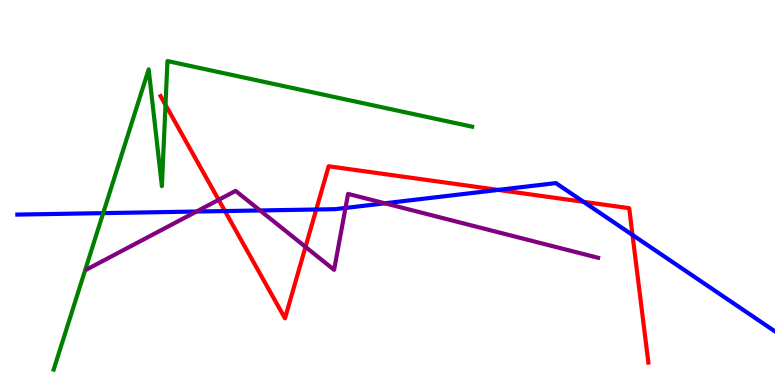[{'lines': ['blue', 'red'], 'intersections': [{'x': 2.9, 'y': 4.52}, {'x': 4.08, 'y': 4.56}, {'x': 6.43, 'y': 5.07}, {'x': 7.53, 'y': 4.76}, {'x': 8.16, 'y': 3.9}]}, {'lines': ['green', 'red'], 'intersections': [{'x': 2.14, 'y': 7.28}]}, {'lines': ['purple', 'red'], 'intersections': [{'x': 2.82, 'y': 4.81}, {'x': 3.94, 'y': 3.59}]}, {'lines': ['blue', 'green'], 'intersections': [{'x': 1.33, 'y': 4.46}]}, {'lines': ['blue', 'purple'], 'intersections': [{'x': 2.54, 'y': 4.51}, {'x': 3.36, 'y': 4.53}, {'x': 4.46, 'y': 4.6}, {'x': 4.97, 'y': 4.72}]}, {'lines': ['green', 'purple'], 'intersections': []}]